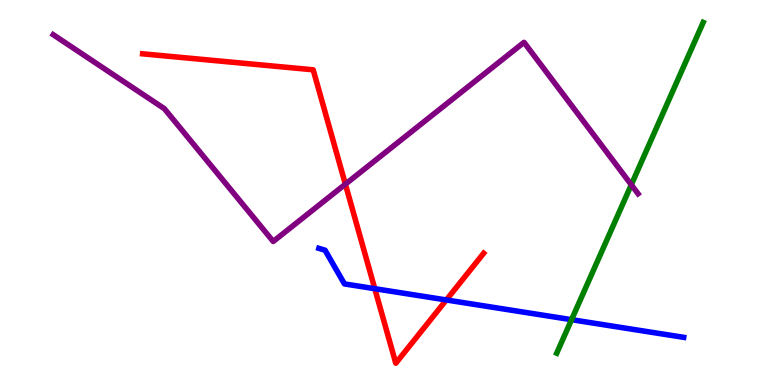[{'lines': ['blue', 'red'], 'intersections': [{'x': 4.84, 'y': 2.5}, {'x': 5.76, 'y': 2.21}]}, {'lines': ['green', 'red'], 'intersections': []}, {'lines': ['purple', 'red'], 'intersections': [{'x': 4.46, 'y': 5.22}]}, {'lines': ['blue', 'green'], 'intersections': [{'x': 7.37, 'y': 1.7}]}, {'lines': ['blue', 'purple'], 'intersections': []}, {'lines': ['green', 'purple'], 'intersections': [{'x': 8.15, 'y': 5.2}]}]